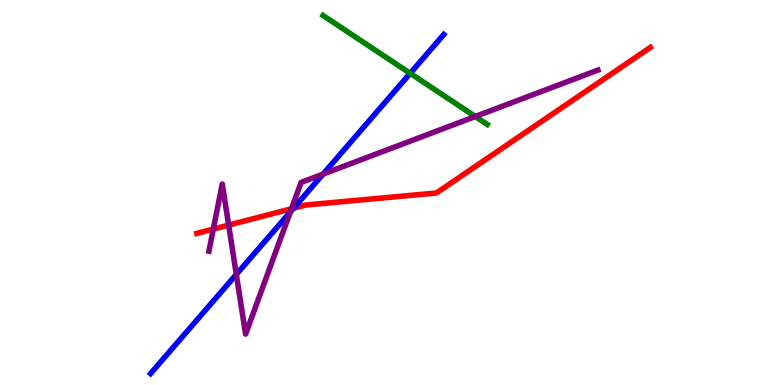[{'lines': ['blue', 'red'], 'intersections': [{'x': 3.79, 'y': 4.59}]}, {'lines': ['green', 'red'], 'intersections': []}, {'lines': ['purple', 'red'], 'intersections': [{'x': 2.75, 'y': 4.05}, {'x': 2.95, 'y': 4.15}, {'x': 3.76, 'y': 4.58}]}, {'lines': ['blue', 'green'], 'intersections': [{'x': 5.29, 'y': 8.1}]}, {'lines': ['blue', 'purple'], 'intersections': [{'x': 3.05, 'y': 2.87}, {'x': 3.75, 'y': 4.49}, {'x': 4.17, 'y': 5.48}]}, {'lines': ['green', 'purple'], 'intersections': [{'x': 6.13, 'y': 6.97}]}]